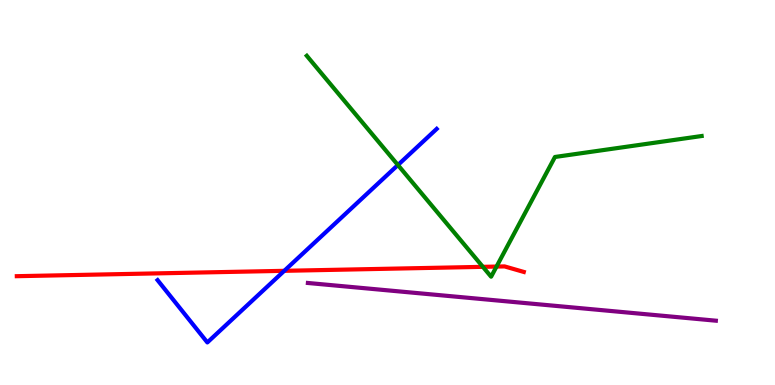[{'lines': ['blue', 'red'], 'intersections': [{'x': 3.67, 'y': 2.97}]}, {'lines': ['green', 'red'], 'intersections': [{'x': 6.23, 'y': 3.07}, {'x': 6.41, 'y': 3.08}]}, {'lines': ['purple', 'red'], 'intersections': []}, {'lines': ['blue', 'green'], 'intersections': [{'x': 5.13, 'y': 5.71}]}, {'lines': ['blue', 'purple'], 'intersections': []}, {'lines': ['green', 'purple'], 'intersections': []}]